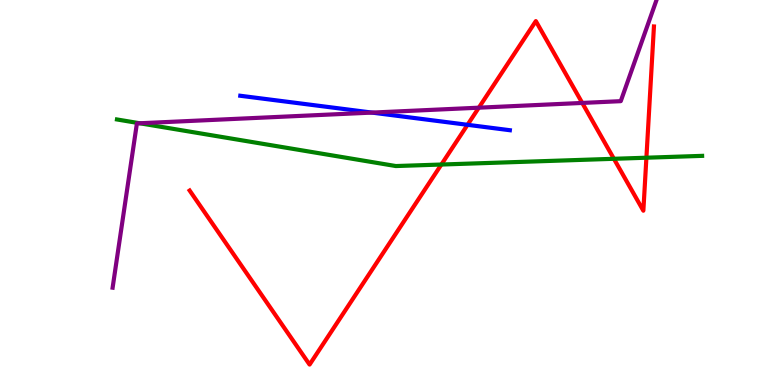[{'lines': ['blue', 'red'], 'intersections': [{'x': 6.03, 'y': 6.76}]}, {'lines': ['green', 'red'], 'intersections': [{'x': 5.7, 'y': 5.73}, {'x': 7.92, 'y': 5.88}, {'x': 8.34, 'y': 5.9}]}, {'lines': ['purple', 'red'], 'intersections': [{'x': 6.18, 'y': 7.2}, {'x': 7.51, 'y': 7.33}]}, {'lines': ['blue', 'green'], 'intersections': []}, {'lines': ['blue', 'purple'], 'intersections': [{'x': 4.8, 'y': 7.08}]}, {'lines': ['green', 'purple'], 'intersections': [{'x': 1.8, 'y': 6.8}]}]